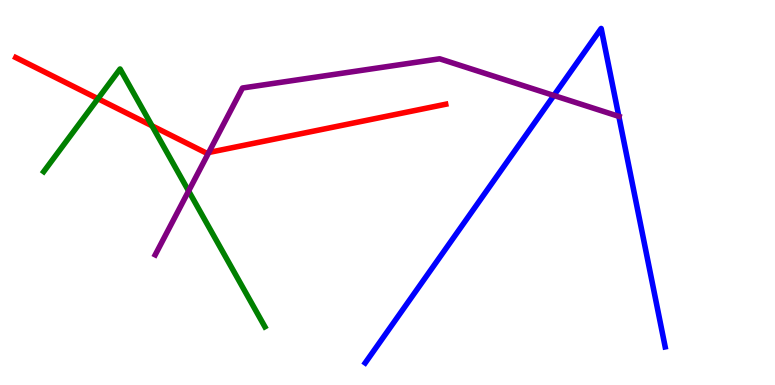[{'lines': ['blue', 'red'], 'intersections': []}, {'lines': ['green', 'red'], 'intersections': [{'x': 1.26, 'y': 7.44}, {'x': 1.96, 'y': 6.73}]}, {'lines': ['purple', 'red'], 'intersections': [{'x': 2.69, 'y': 6.04}]}, {'lines': ['blue', 'green'], 'intersections': []}, {'lines': ['blue', 'purple'], 'intersections': [{'x': 7.15, 'y': 7.52}, {'x': 7.99, 'y': 6.98}]}, {'lines': ['green', 'purple'], 'intersections': [{'x': 2.43, 'y': 5.04}]}]